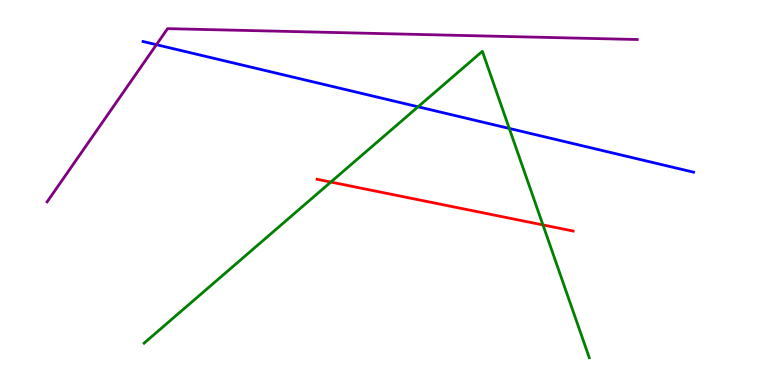[{'lines': ['blue', 'red'], 'intersections': []}, {'lines': ['green', 'red'], 'intersections': [{'x': 4.27, 'y': 5.27}, {'x': 7.01, 'y': 4.16}]}, {'lines': ['purple', 'red'], 'intersections': []}, {'lines': ['blue', 'green'], 'intersections': [{'x': 5.39, 'y': 7.23}, {'x': 6.57, 'y': 6.66}]}, {'lines': ['blue', 'purple'], 'intersections': [{'x': 2.02, 'y': 8.84}]}, {'lines': ['green', 'purple'], 'intersections': []}]